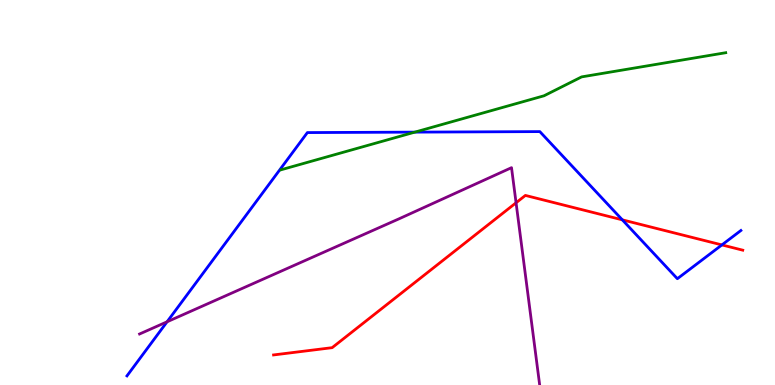[{'lines': ['blue', 'red'], 'intersections': [{'x': 8.03, 'y': 4.29}, {'x': 9.31, 'y': 3.64}]}, {'lines': ['green', 'red'], 'intersections': []}, {'lines': ['purple', 'red'], 'intersections': [{'x': 6.66, 'y': 4.73}]}, {'lines': ['blue', 'green'], 'intersections': [{'x': 5.35, 'y': 6.57}]}, {'lines': ['blue', 'purple'], 'intersections': [{'x': 2.16, 'y': 1.64}]}, {'lines': ['green', 'purple'], 'intersections': []}]